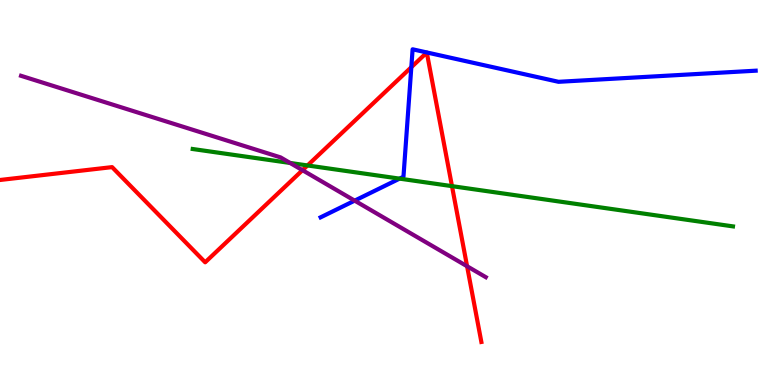[{'lines': ['blue', 'red'], 'intersections': [{'x': 5.31, 'y': 8.25}]}, {'lines': ['green', 'red'], 'intersections': [{'x': 3.97, 'y': 5.7}, {'x': 5.83, 'y': 5.17}]}, {'lines': ['purple', 'red'], 'intersections': [{'x': 3.9, 'y': 5.58}, {'x': 6.03, 'y': 3.08}]}, {'lines': ['blue', 'green'], 'intersections': [{'x': 5.16, 'y': 5.36}]}, {'lines': ['blue', 'purple'], 'intersections': [{'x': 4.58, 'y': 4.79}]}, {'lines': ['green', 'purple'], 'intersections': [{'x': 3.74, 'y': 5.77}]}]